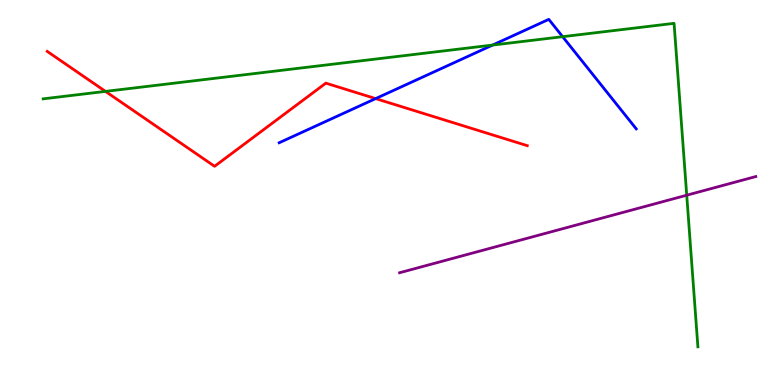[{'lines': ['blue', 'red'], 'intersections': [{'x': 4.85, 'y': 7.44}]}, {'lines': ['green', 'red'], 'intersections': [{'x': 1.36, 'y': 7.63}]}, {'lines': ['purple', 'red'], 'intersections': []}, {'lines': ['blue', 'green'], 'intersections': [{'x': 6.36, 'y': 8.83}, {'x': 7.26, 'y': 9.05}]}, {'lines': ['blue', 'purple'], 'intersections': []}, {'lines': ['green', 'purple'], 'intersections': [{'x': 8.86, 'y': 4.93}]}]